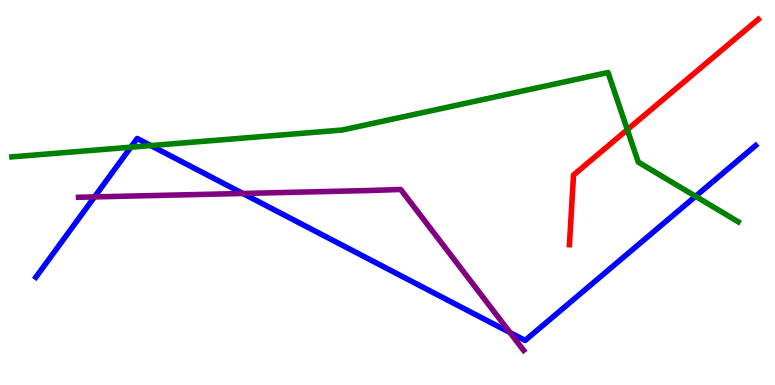[{'lines': ['blue', 'red'], 'intersections': []}, {'lines': ['green', 'red'], 'intersections': [{'x': 8.09, 'y': 6.63}]}, {'lines': ['purple', 'red'], 'intersections': []}, {'lines': ['blue', 'green'], 'intersections': [{'x': 1.69, 'y': 6.18}, {'x': 1.95, 'y': 6.22}, {'x': 8.97, 'y': 4.9}]}, {'lines': ['blue', 'purple'], 'intersections': [{'x': 1.22, 'y': 4.89}, {'x': 3.13, 'y': 4.98}, {'x': 6.58, 'y': 1.36}]}, {'lines': ['green', 'purple'], 'intersections': []}]